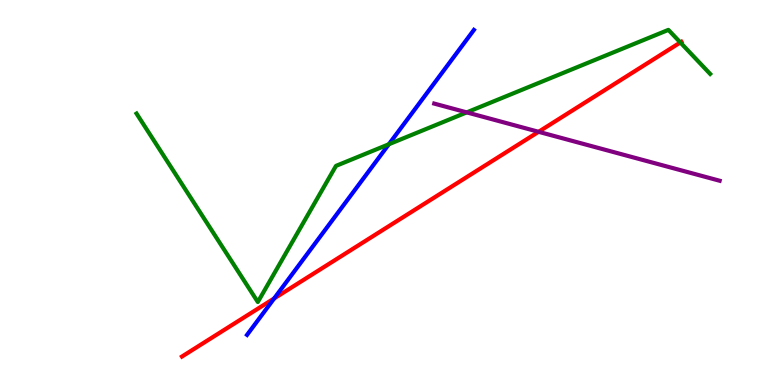[{'lines': ['blue', 'red'], 'intersections': [{'x': 3.54, 'y': 2.25}]}, {'lines': ['green', 'red'], 'intersections': [{'x': 8.78, 'y': 8.9}]}, {'lines': ['purple', 'red'], 'intersections': [{'x': 6.95, 'y': 6.58}]}, {'lines': ['blue', 'green'], 'intersections': [{'x': 5.02, 'y': 6.25}]}, {'lines': ['blue', 'purple'], 'intersections': []}, {'lines': ['green', 'purple'], 'intersections': [{'x': 6.02, 'y': 7.08}]}]